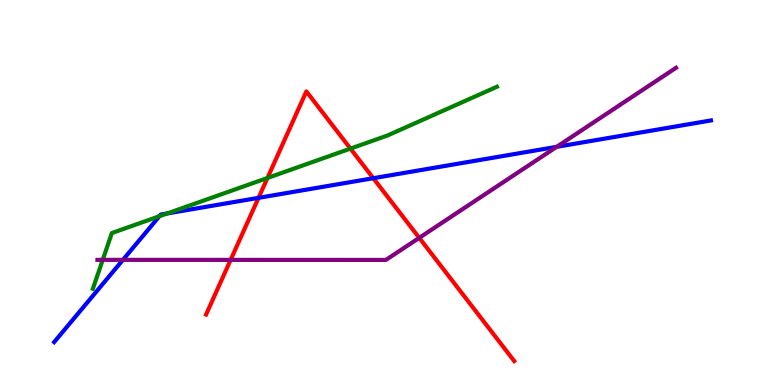[{'lines': ['blue', 'red'], 'intersections': [{'x': 3.34, 'y': 4.86}, {'x': 4.82, 'y': 5.37}]}, {'lines': ['green', 'red'], 'intersections': [{'x': 3.45, 'y': 5.38}, {'x': 4.52, 'y': 6.14}]}, {'lines': ['purple', 'red'], 'intersections': [{'x': 2.98, 'y': 3.25}, {'x': 5.41, 'y': 3.82}]}, {'lines': ['blue', 'green'], 'intersections': [{'x': 2.06, 'y': 4.38}, {'x': 2.16, 'y': 4.46}]}, {'lines': ['blue', 'purple'], 'intersections': [{'x': 1.59, 'y': 3.25}, {'x': 7.18, 'y': 6.19}]}, {'lines': ['green', 'purple'], 'intersections': [{'x': 1.33, 'y': 3.25}]}]